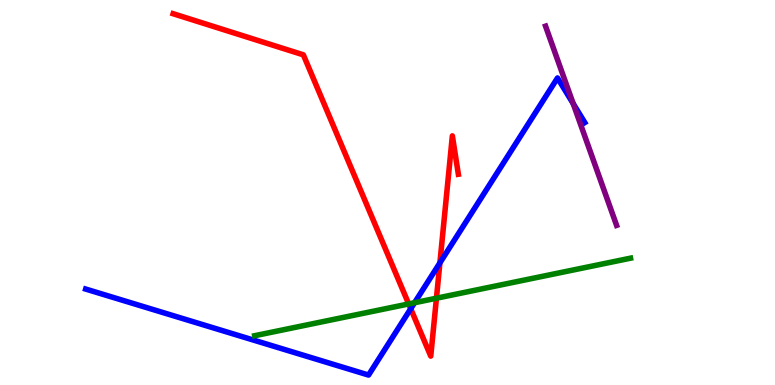[{'lines': ['blue', 'red'], 'intersections': [{'x': 5.3, 'y': 1.98}, {'x': 5.68, 'y': 3.17}]}, {'lines': ['green', 'red'], 'intersections': [{'x': 5.27, 'y': 2.11}, {'x': 5.63, 'y': 2.25}]}, {'lines': ['purple', 'red'], 'intersections': []}, {'lines': ['blue', 'green'], 'intersections': [{'x': 5.35, 'y': 2.14}]}, {'lines': ['blue', 'purple'], 'intersections': [{'x': 7.4, 'y': 7.31}]}, {'lines': ['green', 'purple'], 'intersections': []}]